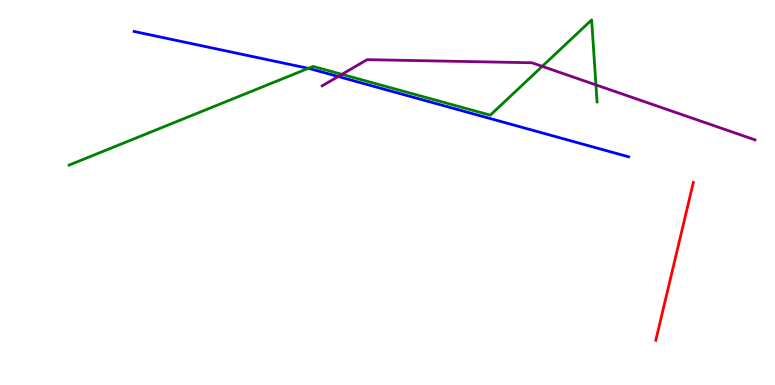[{'lines': ['blue', 'red'], 'intersections': []}, {'lines': ['green', 'red'], 'intersections': []}, {'lines': ['purple', 'red'], 'intersections': []}, {'lines': ['blue', 'green'], 'intersections': [{'x': 3.98, 'y': 8.22}]}, {'lines': ['blue', 'purple'], 'intersections': [{'x': 4.36, 'y': 8.01}]}, {'lines': ['green', 'purple'], 'intersections': [{'x': 4.41, 'y': 8.07}, {'x': 7.0, 'y': 8.28}, {'x': 7.69, 'y': 7.79}]}]